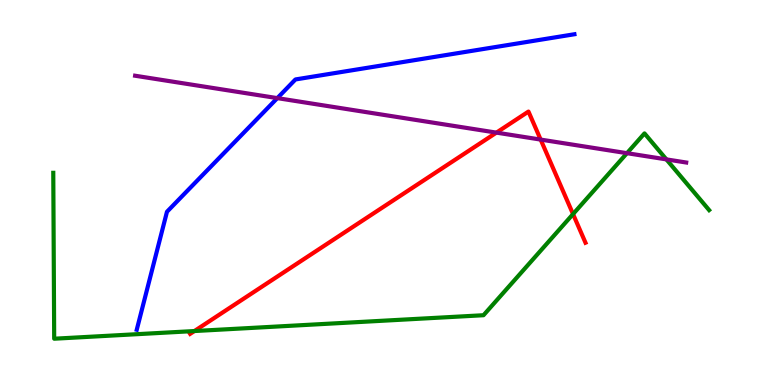[{'lines': ['blue', 'red'], 'intersections': []}, {'lines': ['green', 'red'], 'intersections': [{'x': 2.51, 'y': 1.4}, {'x': 7.39, 'y': 4.44}]}, {'lines': ['purple', 'red'], 'intersections': [{'x': 6.41, 'y': 6.56}, {'x': 6.98, 'y': 6.37}]}, {'lines': ['blue', 'green'], 'intersections': []}, {'lines': ['blue', 'purple'], 'intersections': [{'x': 3.58, 'y': 7.45}]}, {'lines': ['green', 'purple'], 'intersections': [{'x': 8.09, 'y': 6.02}, {'x': 8.6, 'y': 5.86}]}]